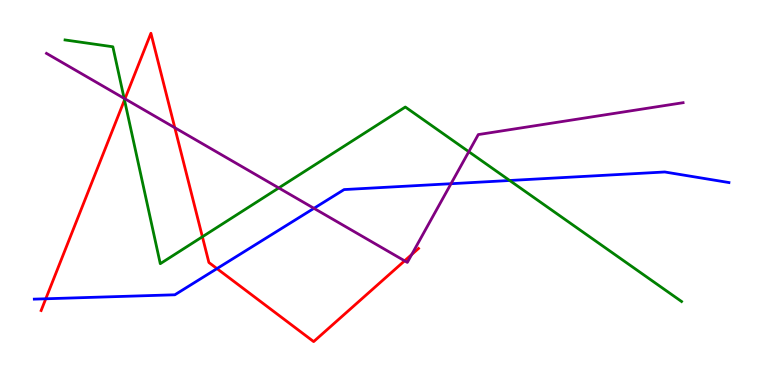[{'lines': ['blue', 'red'], 'intersections': [{'x': 0.591, 'y': 2.24}, {'x': 2.8, 'y': 3.02}]}, {'lines': ['green', 'red'], 'intersections': [{'x': 1.61, 'y': 7.4}, {'x': 2.61, 'y': 3.85}]}, {'lines': ['purple', 'red'], 'intersections': [{'x': 1.61, 'y': 7.43}, {'x': 2.26, 'y': 6.68}, {'x': 5.22, 'y': 3.23}, {'x': 5.31, 'y': 3.39}]}, {'lines': ['blue', 'green'], 'intersections': [{'x': 6.58, 'y': 5.31}]}, {'lines': ['blue', 'purple'], 'intersections': [{'x': 4.05, 'y': 4.59}, {'x': 5.82, 'y': 5.23}]}, {'lines': ['green', 'purple'], 'intersections': [{'x': 1.6, 'y': 7.45}, {'x': 3.6, 'y': 5.12}, {'x': 6.05, 'y': 6.06}]}]